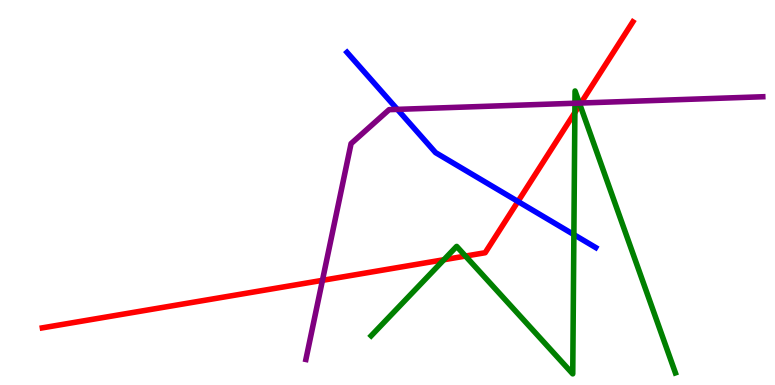[{'lines': ['blue', 'red'], 'intersections': [{'x': 6.68, 'y': 4.77}]}, {'lines': ['green', 'red'], 'intersections': [{'x': 5.73, 'y': 3.25}, {'x': 6.01, 'y': 3.35}, {'x': 7.42, 'y': 7.08}, {'x': 7.48, 'y': 7.28}]}, {'lines': ['purple', 'red'], 'intersections': [{'x': 4.16, 'y': 2.72}, {'x': 7.5, 'y': 7.32}]}, {'lines': ['blue', 'green'], 'intersections': [{'x': 7.4, 'y': 3.91}]}, {'lines': ['blue', 'purple'], 'intersections': [{'x': 5.13, 'y': 7.16}]}, {'lines': ['green', 'purple'], 'intersections': [{'x': 7.42, 'y': 7.32}, {'x': 7.48, 'y': 7.32}]}]